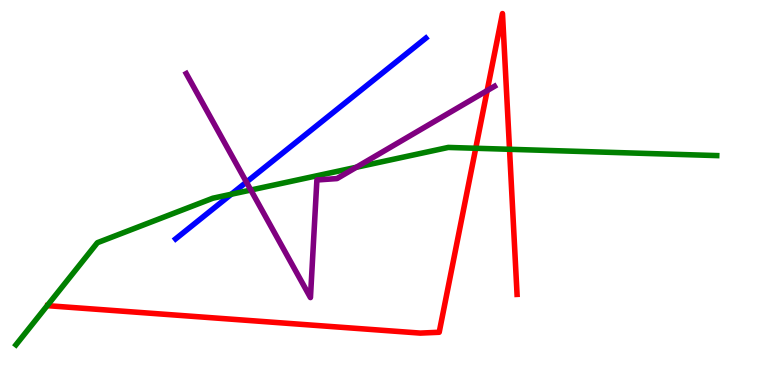[{'lines': ['blue', 'red'], 'intersections': []}, {'lines': ['green', 'red'], 'intersections': [{'x': 6.14, 'y': 6.15}, {'x': 6.57, 'y': 6.12}]}, {'lines': ['purple', 'red'], 'intersections': [{'x': 6.29, 'y': 7.65}]}, {'lines': ['blue', 'green'], 'intersections': [{'x': 2.98, 'y': 4.95}]}, {'lines': ['blue', 'purple'], 'intersections': [{'x': 3.18, 'y': 5.27}]}, {'lines': ['green', 'purple'], 'intersections': [{'x': 3.24, 'y': 5.06}, {'x': 4.6, 'y': 5.66}]}]